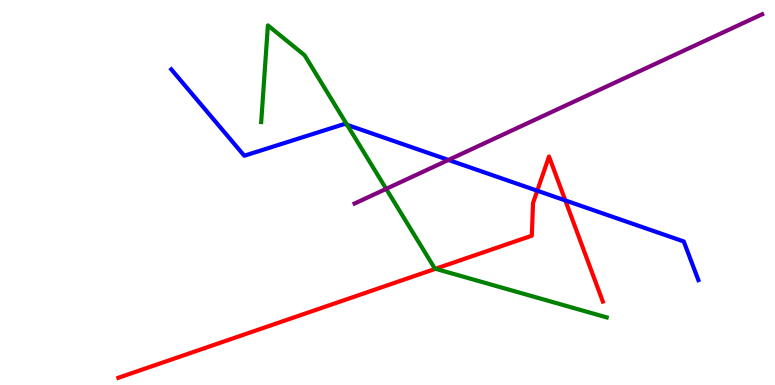[{'lines': ['blue', 'red'], 'intersections': [{'x': 6.93, 'y': 5.05}, {'x': 7.29, 'y': 4.79}]}, {'lines': ['green', 'red'], 'intersections': [{'x': 5.62, 'y': 3.02}]}, {'lines': ['purple', 'red'], 'intersections': []}, {'lines': ['blue', 'green'], 'intersections': [{'x': 4.48, 'y': 6.76}]}, {'lines': ['blue', 'purple'], 'intersections': [{'x': 5.79, 'y': 5.85}]}, {'lines': ['green', 'purple'], 'intersections': [{'x': 4.98, 'y': 5.09}]}]